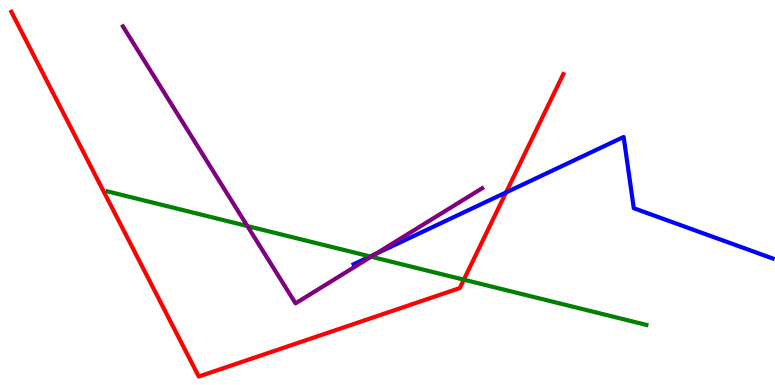[{'lines': ['blue', 'red'], 'intersections': [{'x': 6.53, 'y': 5.0}]}, {'lines': ['green', 'red'], 'intersections': [{'x': 5.98, 'y': 2.74}]}, {'lines': ['purple', 'red'], 'intersections': []}, {'lines': ['blue', 'green'], 'intersections': [{'x': 4.78, 'y': 3.34}]}, {'lines': ['blue', 'purple'], 'intersections': [{'x': 4.85, 'y': 3.4}]}, {'lines': ['green', 'purple'], 'intersections': [{'x': 3.19, 'y': 4.13}, {'x': 4.79, 'y': 3.33}]}]